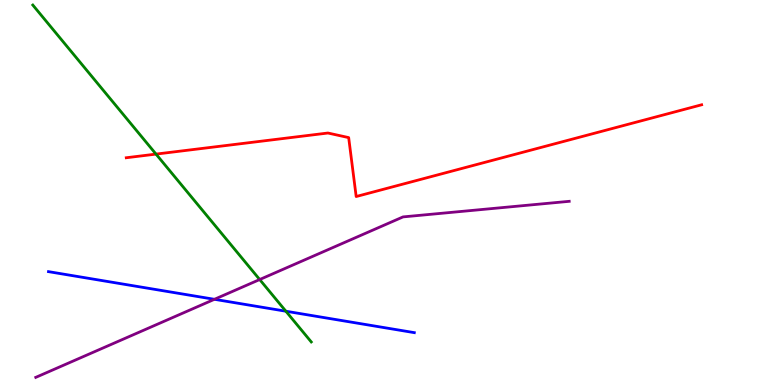[{'lines': ['blue', 'red'], 'intersections': []}, {'lines': ['green', 'red'], 'intersections': [{'x': 2.01, 'y': 6.0}]}, {'lines': ['purple', 'red'], 'intersections': []}, {'lines': ['blue', 'green'], 'intersections': [{'x': 3.69, 'y': 1.92}]}, {'lines': ['blue', 'purple'], 'intersections': [{'x': 2.77, 'y': 2.23}]}, {'lines': ['green', 'purple'], 'intersections': [{'x': 3.35, 'y': 2.74}]}]